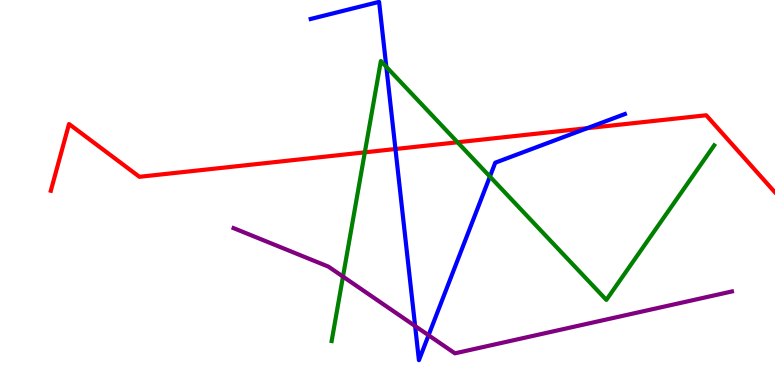[{'lines': ['blue', 'red'], 'intersections': [{'x': 5.1, 'y': 6.13}, {'x': 7.58, 'y': 6.67}]}, {'lines': ['green', 'red'], 'intersections': [{'x': 4.71, 'y': 6.04}, {'x': 5.9, 'y': 6.3}]}, {'lines': ['purple', 'red'], 'intersections': []}, {'lines': ['blue', 'green'], 'intersections': [{'x': 4.98, 'y': 8.26}, {'x': 6.32, 'y': 5.41}]}, {'lines': ['blue', 'purple'], 'intersections': [{'x': 5.36, 'y': 1.53}, {'x': 5.53, 'y': 1.29}]}, {'lines': ['green', 'purple'], 'intersections': [{'x': 4.43, 'y': 2.82}]}]